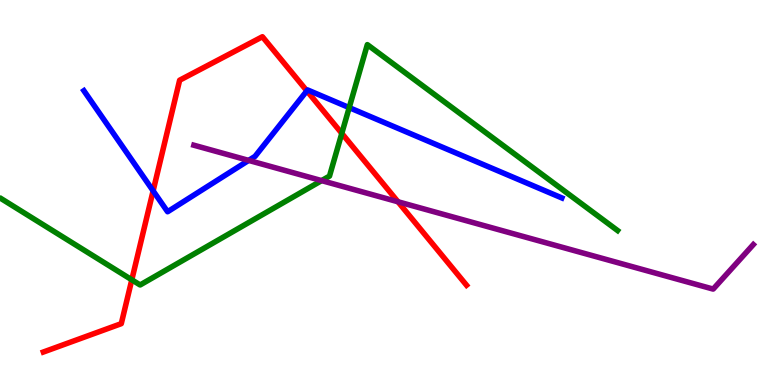[{'lines': ['blue', 'red'], 'intersections': [{'x': 1.98, 'y': 5.04}, {'x': 3.96, 'y': 7.64}]}, {'lines': ['green', 'red'], 'intersections': [{'x': 1.7, 'y': 2.73}, {'x': 4.41, 'y': 6.54}]}, {'lines': ['purple', 'red'], 'intersections': [{'x': 5.14, 'y': 4.76}]}, {'lines': ['blue', 'green'], 'intersections': [{'x': 4.51, 'y': 7.2}]}, {'lines': ['blue', 'purple'], 'intersections': [{'x': 3.21, 'y': 5.83}]}, {'lines': ['green', 'purple'], 'intersections': [{'x': 4.15, 'y': 5.31}]}]